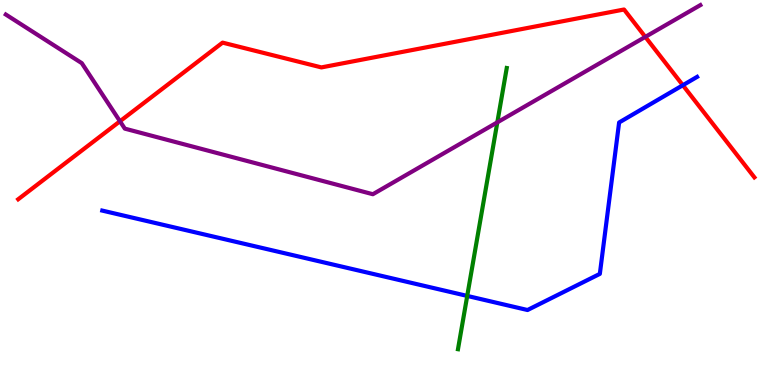[{'lines': ['blue', 'red'], 'intersections': [{'x': 8.81, 'y': 7.79}]}, {'lines': ['green', 'red'], 'intersections': []}, {'lines': ['purple', 'red'], 'intersections': [{'x': 1.55, 'y': 6.85}, {'x': 8.33, 'y': 9.04}]}, {'lines': ['blue', 'green'], 'intersections': [{'x': 6.03, 'y': 2.31}]}, {'lines': ['blue', 'purple'], 'intersections': []}, {'lines': ['green', 'purple'], 'intersections': [{'x': 6.42, 'y': 6.82}]}]